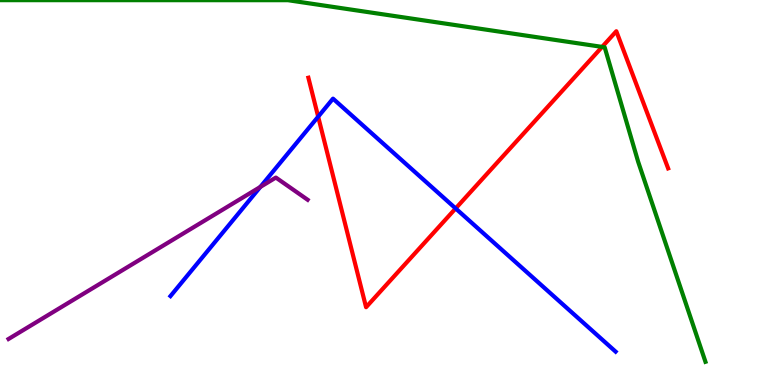[{'lines': ['blue', 'red'], 'intersections': [{'x': 4.11, 'y': 6.97}, {'x': 5.88, 'y': 4.59}]}, {'lines': ['green', 'red'], 'intersections': [{'x': 7.77, 'y': 8.78}]}, {'lines': ['purple', 'red'], 'intersections': []}, {'lines': ['blue', 'green'], 'intersections': []}, {'lines': ['blue', 'purple'], 'intersections': [{'x': 3.36, 'y': 5.14}]}, {'lines': ['green', 'purple'], 'intersections': []}]